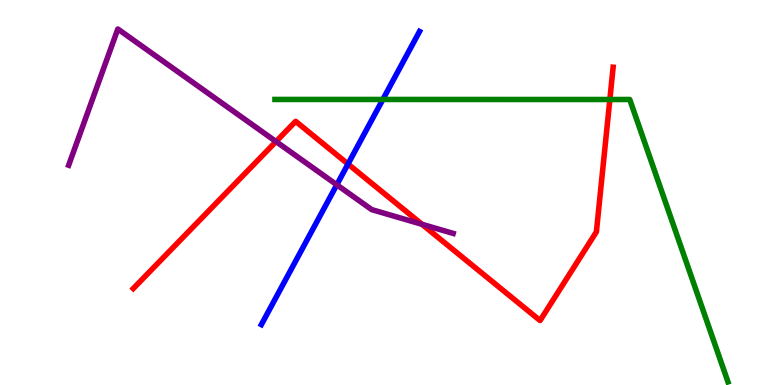[{'lines': ['blue', 'red'], 'intersections': [{'x': 4.49, 'y': 5.74}]}, {'lines': ['green', 'red'], 'intersections': [{'x': 7.87, 'y': 7.42}]}, {'lines': ['purple', 'red'], 'intersections': [{'x': 3.56, 'y': 6.32}, {'x': 5.45, 'y': 4.17}]}, {'lines': ['blue', 'green'], 'intersections': [{'x': 4.94, 'y': 7.42}]}, {'lines': ['blue', 'purple'], 'intersections': [{'x': 4.35, 'y': 5.2}]}, {'lines': ['green', 'purple'], 'intersections': []}]